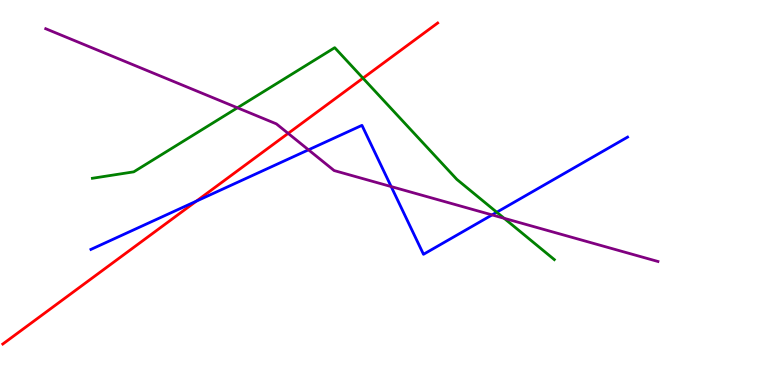[{'lines': ['blue', 'red'], 'intersections': [{'x': 2.53, 'y': 4.78}]}, {'lines': ['green', 'red'], 'intersections': [{'x': 4.68, 'y': 7.97}]}, {'lines': ['purple', 'red'], 'intersections': [{'x': 3.72, 'y': 6.54}]}, {'lines': ['blue', 'green'], 'intersections': [{'x': 6.41, 'y': 4.49}]}, {'lines': ['blue', 'purple'], 'intersections': [{'x': 3.98, 'y': 6.11}, {'x': 5.05, 'y': 5.15}, {'x': 6.35, 'y': 4.42}]}, {'lines': ['green', 'purple'], 'intersections': [{'x': 3.06, 'y': 7.2}, {'x': 6.5, 'y': 4.33}]}]